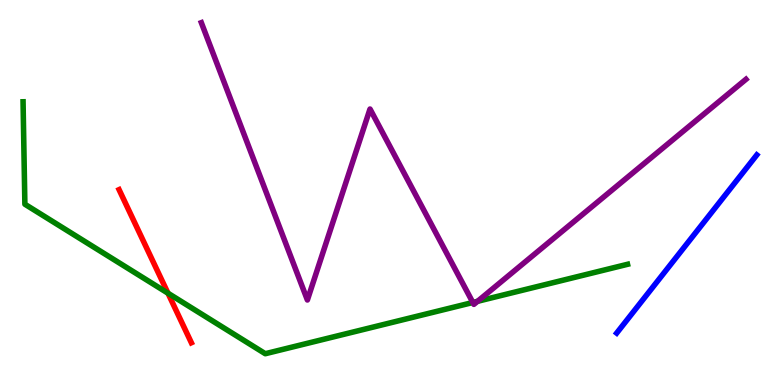[{'lines': ['blue', 'red'], 'intersections': []}, {'lines': ['green', 'red'], 'intersections': [{'x': 2.17, 'y': 2.38}]}, {'lines': ['purple', 'red'], 'intersections': []}, {'lines': ['blue', 'green'], 'intersections': []}, {'lines': ['blue', 'purple'], 'intersections': []}, {'lines': ['green', 'purple'], 'intersections': [{'x': 6.1, 'y': 2.14}, {'x': 6.16, 'y': 2.17}]}]